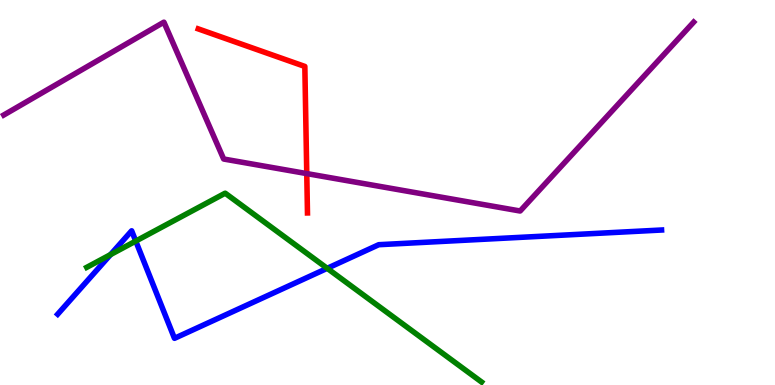[{'lines': ['blue', 'red'], 'intersections': []}, {'lines': ['green', 'red'], 'intersections': []}, {'lines': ['purple', 'red'], 'intersections': [{'x': 3.96, 'y': 5.49}]}, {'lines': ['blue', 'green'], 'intersections': [{'x': 1.43, 'y': 3.39}, {'x': 1.75, 'y': 3.74}, {'x': 4.22, 'y': 3.03}]}, {'lines': ['blue', 'purple'], 'intersections': []}, {'lines': ['green', 'purple'], 'intersections': []}]